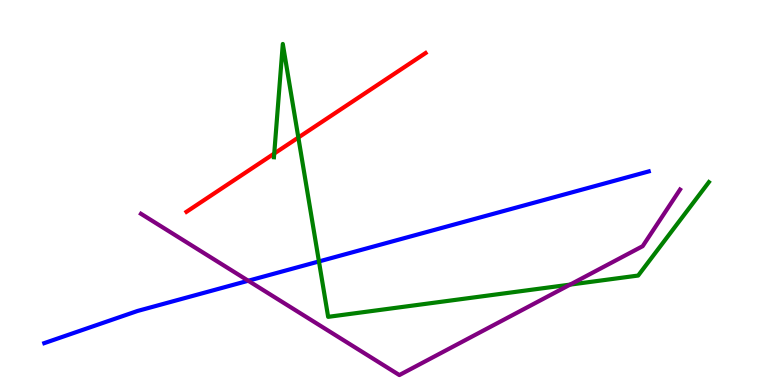[{'lines': ['blue', 'red'], 'intersections': []}, {'lines': ['green', 'red'], 'intersections': [{'x': 3.54, 'y': 6.01}, {'x': 3.85, 'y': 6.43}]}, {'lines': ['purple', 'red'], 'intersections': []}, {'lines': ['blue', 'green'], 'intersections': [{'x': 4.12, 'y': 3.21}]}, {'lines': ['blue', 'purple'], 'intersections': [{'x': 3.2, 'y': 2.71}]}, {'lines': ['green', 'purple'], 'intersections': [{'x': 7.36, 'y': 2.61}]}]